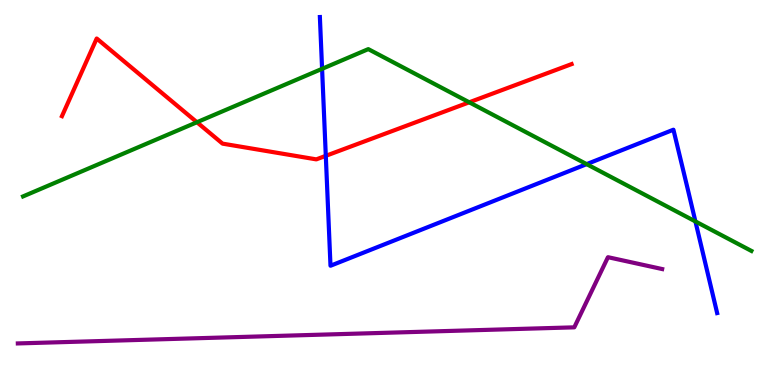[{'lines': ['blue', 'red'], 'intersections': [{'x': 4.2, 'y': 5.95}]}, {'lines': ['green', 'red'], 'intersections': [{'x': 2.54, 'y': 6.83}, {'x': 6.05, 'y': 7.34}]}, {'lines': ['purple', 'red'], 'intersections': []}, {'lines': ['blue', 'green'], 'intersections': [{'x': 4.16, 'y': 8.21}, {'x': 7.57, 'y': 5.74}, {'x': 8.97, 'y': 4.25}]}, {'lines': ['blue', 'purple'], 'intersections': []}, {'lines': ['green', 'purple'], 'intersections': []}]